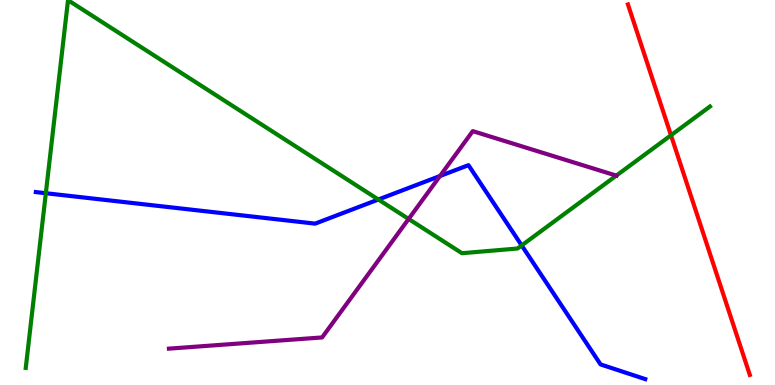[{'lines': ['blue', 'red'], 'intersections': []}, {'lines': ['green', 'red'], 'intersections': [{'x': 8.66, 'y': 6.49}]}, {'lines': ['purple', 'red'], 'intersections': []}, {'lines': ['blue', 'green'], 'intersections': [{'x': 0.591, 'y': 4.98}, {'x': 4.88, 'y': 4.82}, {'x': 6.73, 'y': 3.63}]}, {'lines': ['blue', 'purple'], 'intersections': [{'x': 5.68, 'y': 5.43}]}, {'lines': ['green', 'purple'], 'intersections': [{'x': 5.27, 'y': 4.31}, {'x': 7.95, 'y': 5.44}]}]